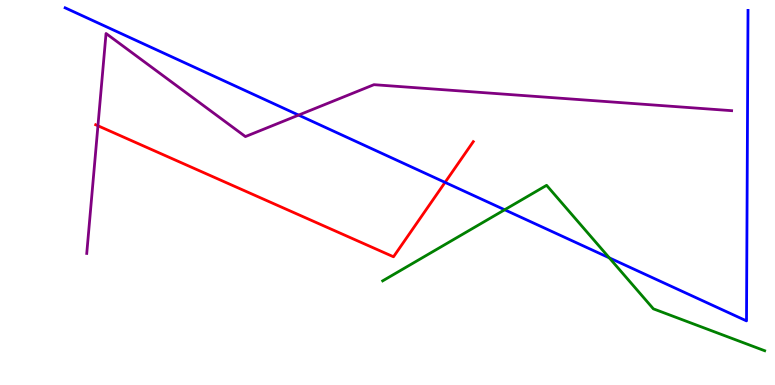[{'lines': ['blue', 'red'], 'intersections': [{'x': 5.74, 'y': 5.26}]}, {'lines': ['green', 'red'], 'intersections': []}, {'lines': ['purple', 'red'], 'intersections': [{'x': 1.26, 'y': 6.73}]}, {'lines': ['blue', 'green'], 'intersections': [{'x': 6.51, 'y': 4.55}, {'x': 7.86, 'y': 3.3}]}, {'lines': ['blue', 'purple'], 'intersections': [{'x': 3.85, 'y': 7.01}]}, {'lines': ['green', 'purple'], 'intersections': []}]